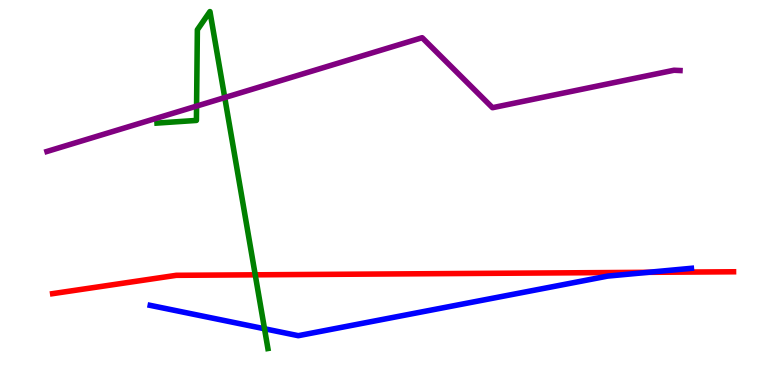[{'lines': ['blue', 'red'], 'intersections': [{'x': 8.36, 'y': 2.93}]}, {'lines': ['green', 'red'], 'intersections': [{'x': 3.29, 'y': 2.86}]}, {'lines': ['purple', 'red'], 'intersections': []}, {'lines': ['blue', 'green'], 'intersections': [{'x': 3.41, 'y': 1.46}]}, {'lines': ['blue', 'purple'], 'intersections': []}, {'lines': ['green', 'purple'], 'intersections': [{'x': 2.54, 'y': 7.24}, {'x': 2.9, 'y': 7.47}]}]